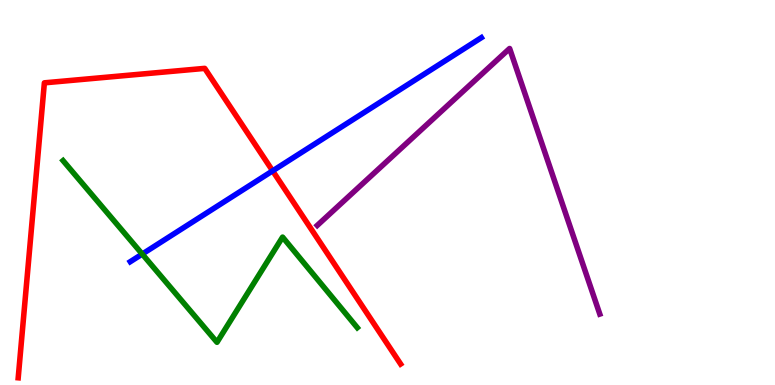[{'lines': ['blue', 'red'], 'intersections': [{'x': 3.52, 'y': 5.56}]}, {'lines': ['green', 'red'], 'intersections': []}, {'lines': ['purple', 'red'], 'intersections': []}, {'lines': ['blue', 'green'], 'intersections': [{'x': 1.84, 'y': 3.4}]}, {'lines': ['blue', 'purple'], 'intersections': []}, {'lines': ['green', 'purple'], 'intersections': []}]